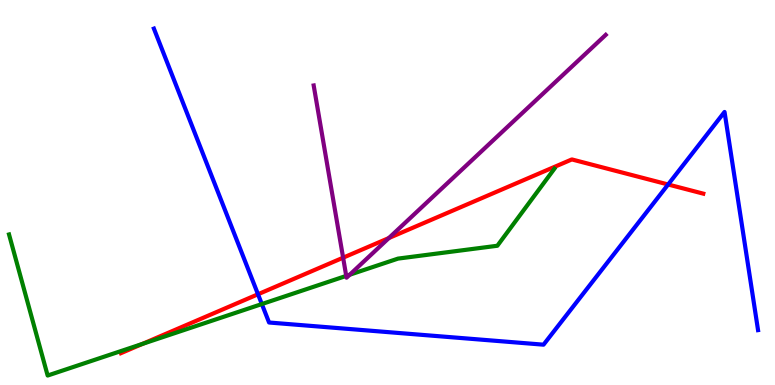[{'lines': ['blue', 'red'], 'intersections': [{'x': 3.33, 'y': 2.36}, {'x': 8.62, 'y': 5.21}]}, {'lines': ['green', 'red'], 'intersections': [{'x': 1.84, 'y': 1.07}]}, {'lines': ['purple', 'red'], 'intersections': [{'x': 4.43, 'y': 3.31}, {'x': 5.02, 'y': 3.82}]}, {'lines': ['blue', 'green'], 'intersections': [{'x': 3.38, 'y': 2.1}]}, {'lines': ['blue', 'purple'], 'intersections': []}, {'lines': ['green', 'purple'], 'intersections': [{'x': 4.47, 'y': 2.83}, {'x': 4.51, 'y': 2.86}]}]